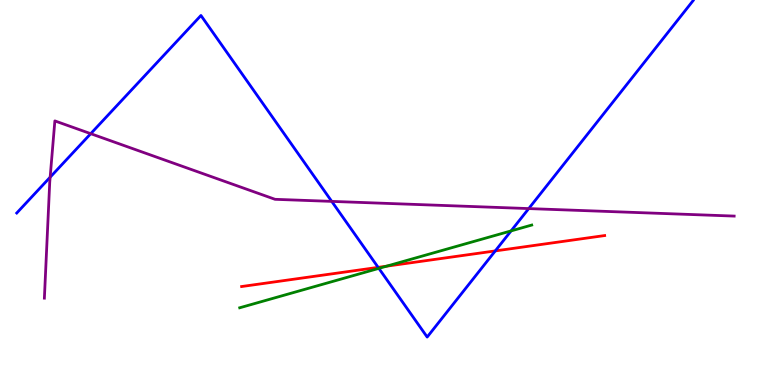[{'lines': ['blue', 'red'], 'intersections': [{'x': 4.88, 'y': 3.06}, {'x': 6.39, 'y': 3.48}]}, {'lines': ['green', 'red'], 'intersections': [{'x': 4.99, 'y': 3.09}]}, {'lines': ['purple', 'red'], 'intersections': []}, {'lines': ['blue', 'green'], 'intersections': [{'x': 4.89, 'y': 3.03}, {'x': 6.59, 'y': 4.0}]}, {'lines': ['blue', 'purple'], 'intersections': [{'x': 0.647, 'y': 5.4}, {'x': 1.17, 'y': 6.53}, {'x': 4.28, 'y': 4.77}, {'x': 6.82, 'y': 4.58}]}, {'lines': ['green', 'purple'], 'intersections': []}]